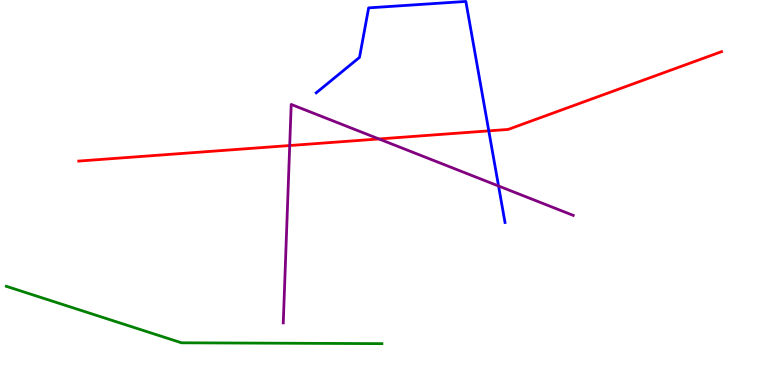[{'lines': ['blue', 'red'], 'intersections': [{'x': 6.31, 'y': 6.6}]}, {'lines': ['green', 'red'], 'intersections': []}, {'lines': ['purple', 'red'], 'intersections': [{'x': 3.74, 'y': 6.22}, {'x': 4.89, 'y': 6.39}]}, {'lines': ['blue', 'green'], 'intersections': []}, {'lines': ['blue', 'purple'], 'intersections': [{'x': 6.43, 'y': 5.17}]}, {'lines': ['green', 'purple'], 'intersections': []}]